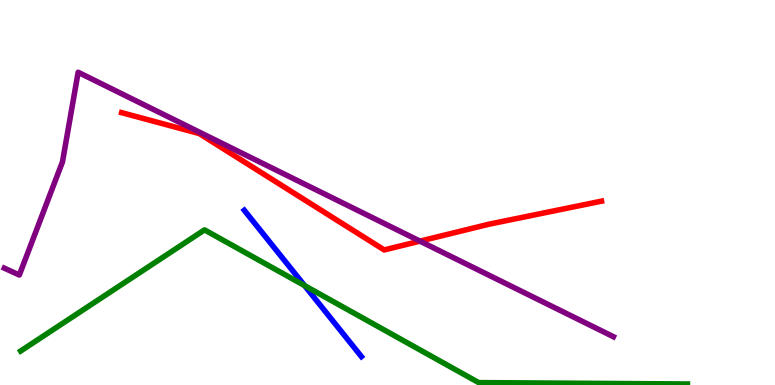[{'lines': ['blue', 'red'], 'intersections': []}, {'lines': ['green', 'red'], 'intersections': []}, {'lines': ['purple', 'red'], 'intersections': [{'x': 5.42, 'y': 3.74}]}, {'lines': ['blue', 'green'], 'intersections': [{'x': 3.93, 'y': 2.58}]}, {'lines': ['blue', 'purple'], 'intersections': []}, {'lines': ['green', 'purple'], 'intersections': []}]